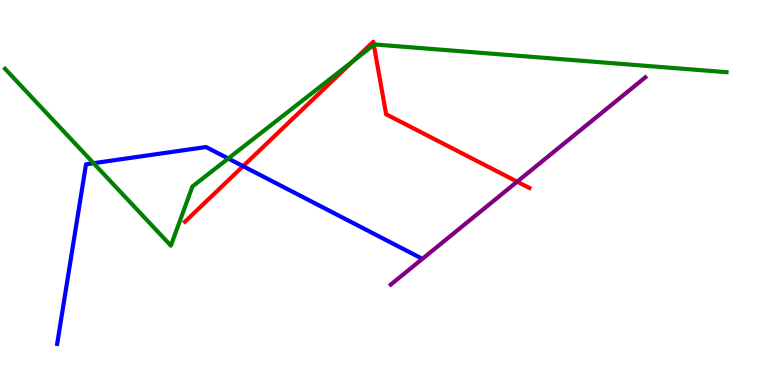[{'lines': ['blue', 'red'], 'intersections': [{'x': 3.14, 'y': 5.68}]}, {'lines': ['green', 'red'], 'intersections': [{'x': 4.55, 'y': 8.41}, {'x': 4.82, 'y': 8.83}]}, {'lines': ['purple', 'red'], 'intersections': [{'x': 6.67, 'y': 5.28}]}, {'lines': ['blue', 'green'], 'intersections': [{'x': 1.21, 'y': 5.76}, {'x': 2.95, 'y': 5.88}]}, {'lines': ['blue', 'purple'], 'intersections': []}, {'lines': ['green', 'purple'], 'intersections': []}]